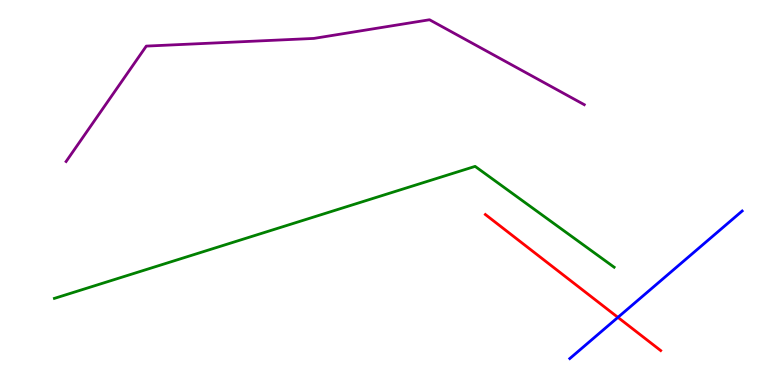[{'lines': ['blue', 'red'], 'intersections': [{'x': 7.97, 'y': 1.76}]}, {'lines': ['green', 'red'], 'intersections': []}, {'lines': ['purple', 'red'], 'intersections': []}, {'lines': ['blue', 'green'], 'intersections': []}, {'lines': ['blue', 'purple'], 'intersections': []}, {'lines': ['green', 'purple'], 'intersections': []}]